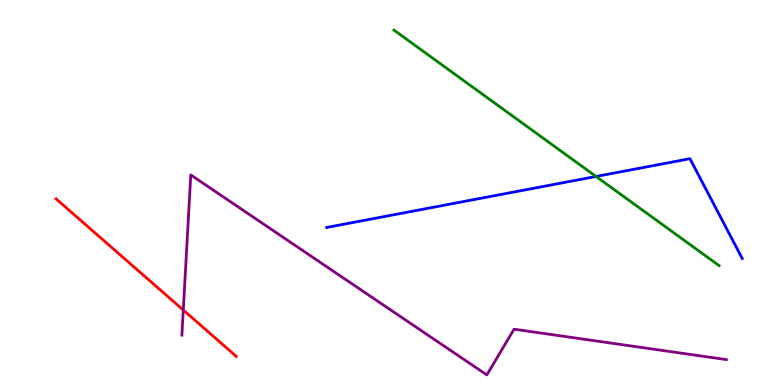[{'lines': ['blue', 'red'], 'intersections': []}, {'lines': ['green', 'red'], 'intersections': []}, {'lines': ['purple', 'red'], 'intersections': [{'x': 2.36, 'y': 1.95}]}, {'lines': ['blue', 'green'], 'intersections': [{'x': 7.69, 'y': 5.42}]}, {'lines': ['blue', 'purple'], 'intersections': []}, {'lines': ['green', 'purple'], 'intersections': []}]